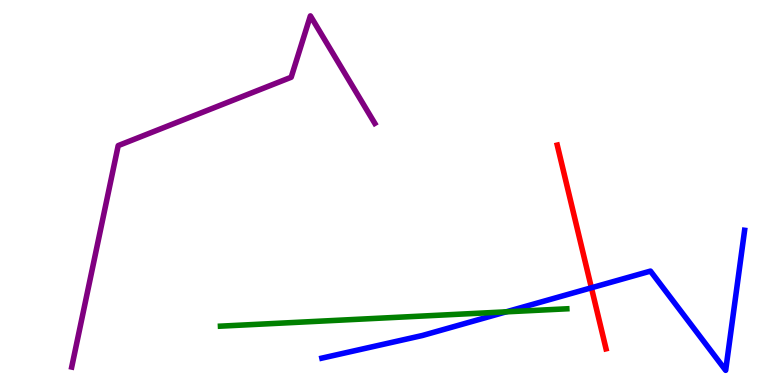[{'lines': ['blue', 'red'], 'intersections': [{'x': 7.63, 'y': 2.53}]}, {'lines': ['green', 'red'], 'intersections': []}, {'lines': ['purple', 'red'], 'intersections': []}, {'lines': ['blue', 'green'], 'intersections': [{'x': 6.53, 'y': 1.9}]}, {'lines': ['blue', 'purple'], 'intersections': []}, {'lines': ['green', 'purple'], 'intersections': []}]